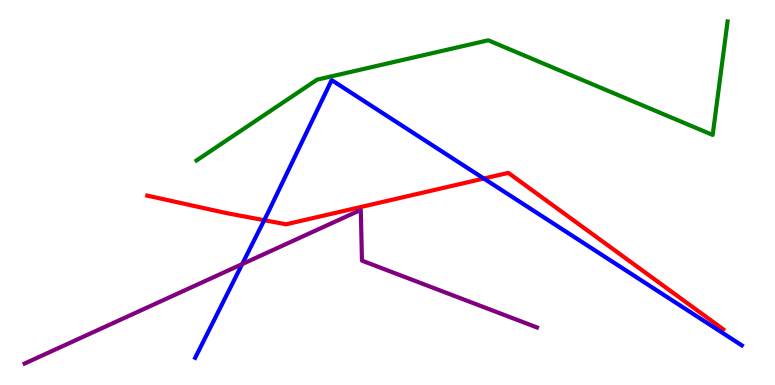[{'lines': ['blue', 'red'], 'intersections': [{'x': 3.41, 'y': 4.28}, {'x': 6.24, 'y': 5.36}]}, {'lines': ['green', 'red'], 'intersections': []}, {'lines': ['purple', 'red'], 'intersections': []}, {'lines': ['blue', 'green'], 'intersections': []}, {'lines': ['blue', 'purple'], 'intersections': [{'x': 3.13, 'y': 3.14}]}, {'lines': ['green', 'purple'], 'intersections': []}]